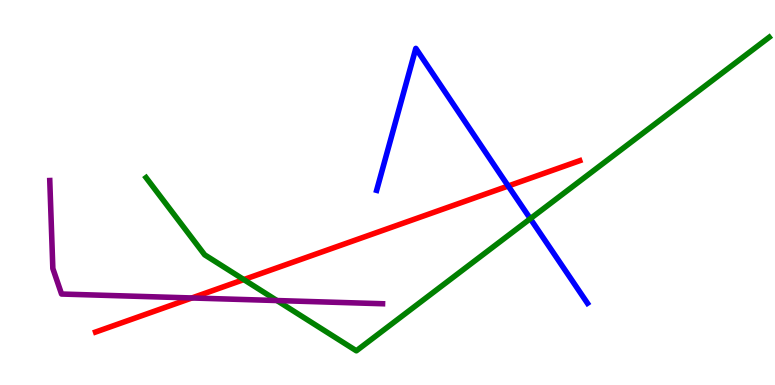[{'lines': ['blue', 'red'], 'intersections': [{'x': 6.56, 'y': 5.17}]}, {'lines': ['green', 'red'], 'intersections': [{'x': 3.15, 'y': 2.74}]}, {'lines': ['purple', 'red'], 'intersections': [{'x': 2.48, 'y': 2.26}]}, {'lines': ['blue', 'green'], 'intersections': [{'x': 6.84, 'y': 4.32}]}, {'lines': ['blue', 'purple'], 'intersections': []}, {'lines': ['green', 'purple'], 'intersections': [{'x': 3.57, 'y': 2.19}]}]